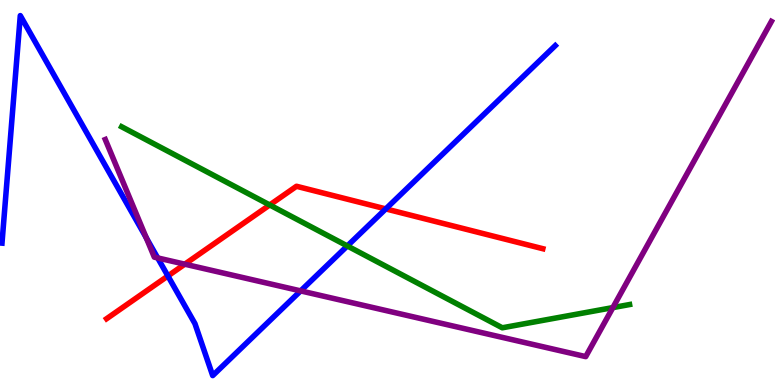[{'lines': ['blue', 'red'], 'intersections': [{'x': 2.17, 'y': 2.83}, {'x': 4.98, 'y': 4.57}]}, {'lines': ['green', 'red'], 'intersections': [{'x': 3.48, 'y': 4.68}]}, {'lines': ['purple', 'red'], 'intersections': [{'x': 2.38, 'y': 3.14}]}, {'lines': ['blue', 'green'], 'intersections': [{'x': 4.48, 'y': 3.61}]}, {'lines': ['blue', 'purple'], 'intersections': [{'x': 1.89, 'y': 3.83}, {'x': 2.03, 'y': 3.3}, {'x': 3.88, 'y': 2.44}]}, {'lines': ['green', 'purple'], 'intersections': [{'x': 7.91, 'y': 2.01}]}]